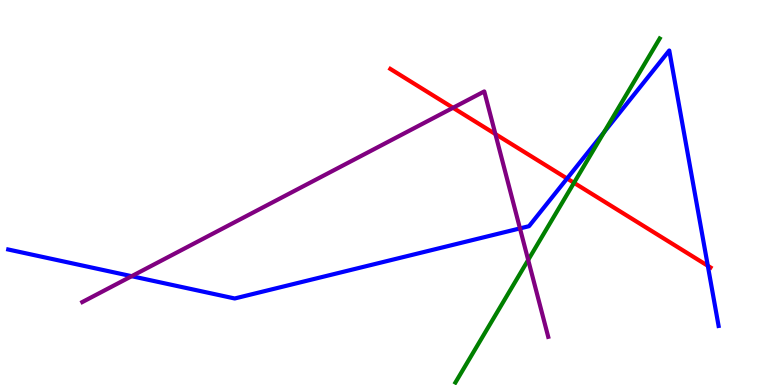[{'lines': ['blue', 'red'], 'intersections': [{'x': 7.32, 'y': 5.36}, {'x': 9.13, 'y': 3.1}]}, {'lines': ['green', 'red'], 'intersections': [{'x': 7.41, 'y': 5.25}]}, {'lines': ['purple', 'red'], 'intersections': [{'x': 5.85, 'y': 7.2}, {'x': 6.39, 'y': 6.52}]}, {'lines': ['blue', 'green'], 'intersections': [{'x': 7.79, 'y': 6.57}]}, {'lines': ['blue', 'purple'], 'intersections': [{'x': 1.7, 'y': 2.83}, {'x': 6.71, 'y': 4.07}]}, {'lines': ['green', 'purple'], 'intersections': [{'x': 6.82, 'y': 3.25}]}]